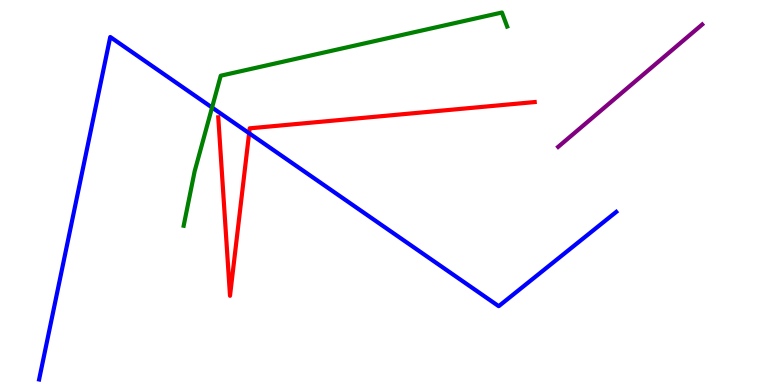[{'lines': ['blue', 'red'], 'intersections': [{'x': 3.21, 'y': 6.54}]}, {'lines': ['green', 'red'], 'intersections': []}, {'lines': ['purple', 'red'], 'intersections': []}, {'lines': ['blue', 'green'], 'intersections': [{'x': 2.74, 'y': 7.21}]}, {'lines': ['blue', 'purple'], 'intersections': []}, {'lines': ['green', 'purple'], 'intersections': []}]